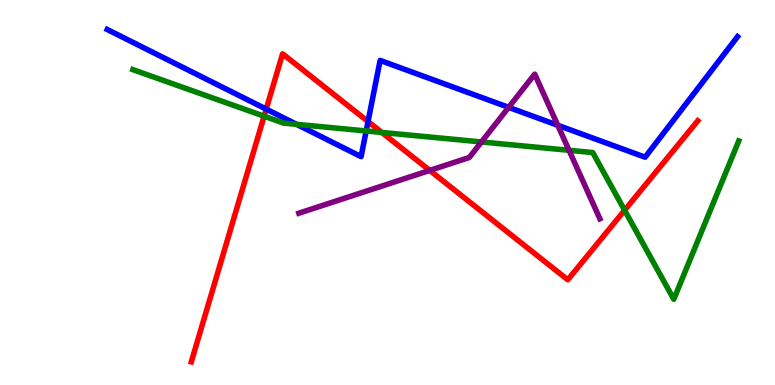[{'lines': ['blue', 'red'], 'intersections': [{'x': 3.43, 'y': 7.17}, {'x': 4.75, 'y': 6.84}]}, {'lines': ['green', 'red'], 'intersections': [{'x': 3.41, 'y': 6.98}, {'x': 4.93, 'y': 6.56}, {'x': 8.06, 'y': 4.54}]}, {'lines': ['purple', 'red'], 'intersections': [{'x': 5.54, 'y': 5.57}]}, {'lines': ['blue', 'green'], 'intersections': [{'x': 3.83, 'y': 6.77}, {'x': 4.72, 'y': 6.6}]}, {'lines': ['blue', 'purple'], 'intersections': [{'x': 6.56, 'y': 7.21}, {'x': 7.2, 'y': 6.75}]}, {'lines': ['green', 'purple'], 'intersections': [{'x': 6.21, 'y': 6.31}, {'x': 7.34, 'y': 6.1}]}]